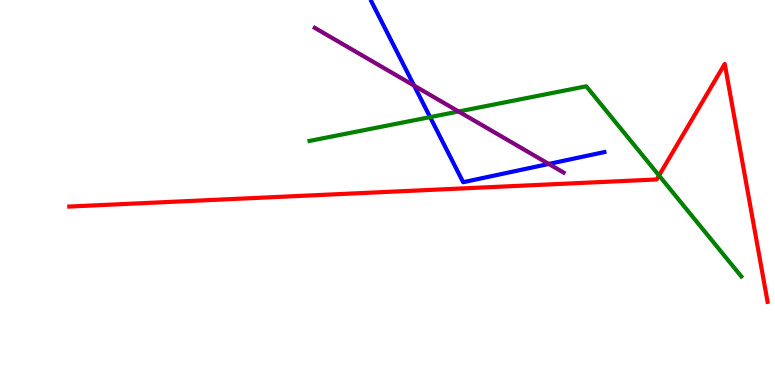[{'lines': ['blue', 'red'], 'intersections': []}, {'lines': ['green', 'red'], 'intersections': [{'x': 8.5, 'y': 5.44}]}, {'lines': ['purple', 'red'], 'intersections': []}, {'lines': ['blue', 'green'], 'intersections': [{'x': 5.55, 'y': 6.96}]}, {'lines': ['blue', 'purple'], 'intersections': [{'x': 5.34, 'y': 7.78}, {'x': 7.08, 'y': 5.74}]}, {'lines': ['green', 'purple'], 'intersections': [{'x': 5.92, 'y': 7.1}]}]